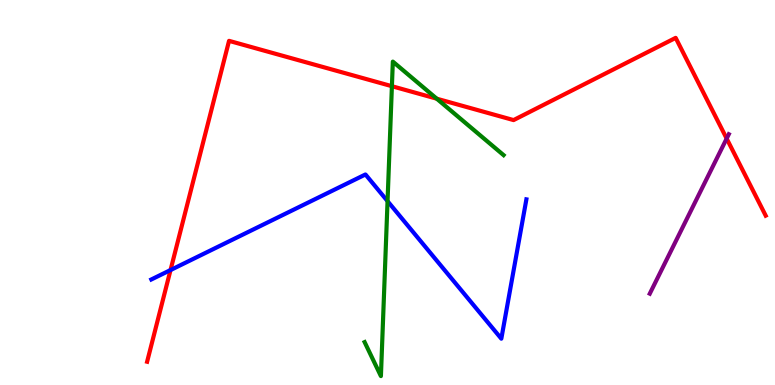[{'lines': ['blue', 'red'], 'intersections': [{'x': 2.2, 'y': 2.99}]}, {'lines': ['green', 'red'], 'intersections': [{'x': 5.06, 'y': 7.76}, {'x': 5.64, 'y': 7.44}]}, {'lines': ['purple', 'red'], 'intersections': [{'x': 9.38, 'y': 6.4}]}, {'lines': ['blue', 'green'], 'intersections': [{'x': 5.0, 'y': 4.78}]}, {'lines': ['blue', 'purple'], 'intersections': []}, {'lines': ['green', 'purple'], 'intersections': []}]